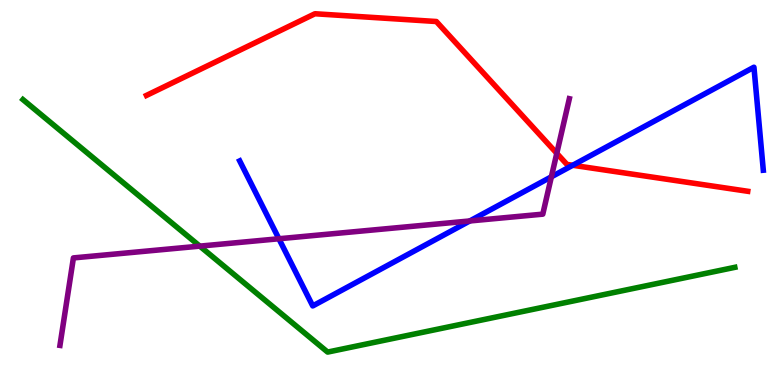[{'lines': ['blue', 'red'], 'intersections': [{'x': 7.39, 'y': 5.71}]}, {'lines': ['green', 'red'], 'intersections': []}, {'lines': ['purple', 'red'], 'intersections': [{'x': 7.18, 'y': 6.02}]}, {'lines': ['blue', 'green'], 'intersections': []}, {'lines': ['blue', 'purple'], 'intersections': [{'x': 3.6, 'y': 3.8}, {'x': 6.06, 'y': 4.26}, {'x': 7.11, 'y': 5.41}]}, {'lines': ['green', 'purple'], 'intersections': [{'x': 2.58, 'y': 3.61}]}]